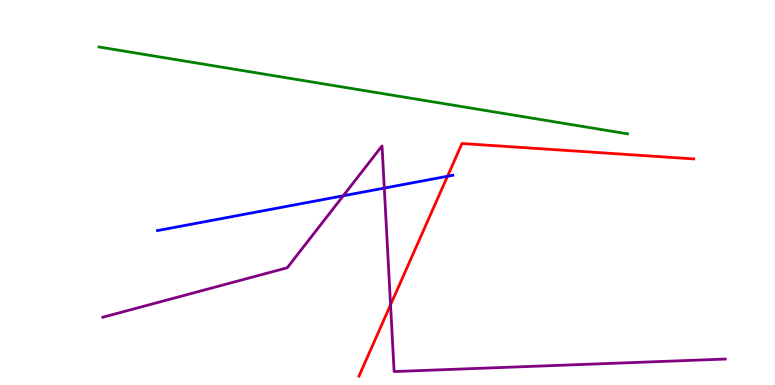[{'lines': ['blue', 'red'], 'intersections': [{'x': 5.77, 'y': 5.42}]}, {'lines': ['green', 'red'], 'intersections': []}, {'lines': ['purple', 'red'], 'intersections': [{'x': 5.04, 'y': 2.08}]}, {'lines': ['blue', 'green'], 'intersections': []}, {'lines': ['blue', 'purple'], 'intersections': [{'x': 4.43, 'y': 4.91}, {'x': 4.96, 'y': 5.11}]}, {'lines': ['green', 'purple'], 'intersections': []}]